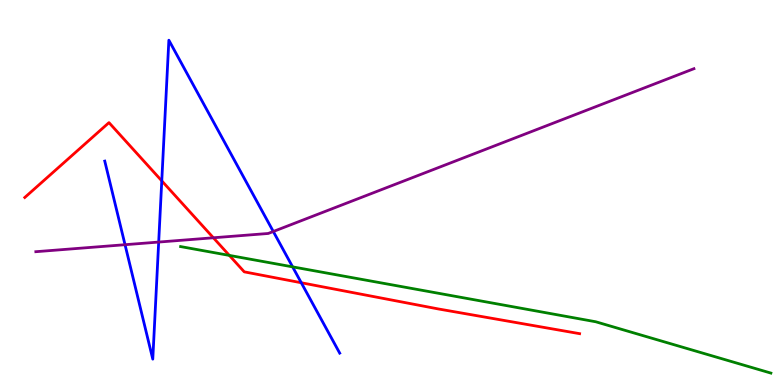[{'lines': ['blue', 'red'], 'intersections': [{'x': 2.09, 'y': 5.3}, {'x': 3.89, 'y': 2.66}]}, {'lines': ['green', 'red'], 'intersections': [{'x': 2.96, 'y': 3.37}]}, {'lines': ['purple', 'red'], 'intersections': [{'x': 2.75, 'y': 3.82}]}, {'lines': ['blue', 'green'], 'intersections': [{'x': 3.78, 'y': 3.07}]}, {'lines': ['blue', 'purple'], 'intersections': [{'x': 1.61, 'y': 3.64}, {'x': 2.05, 'y': 3.71}, {'x': 3.53, 'y': 3.99}]}, {'lines': ['green', 'purple'], 'intersections': []}]